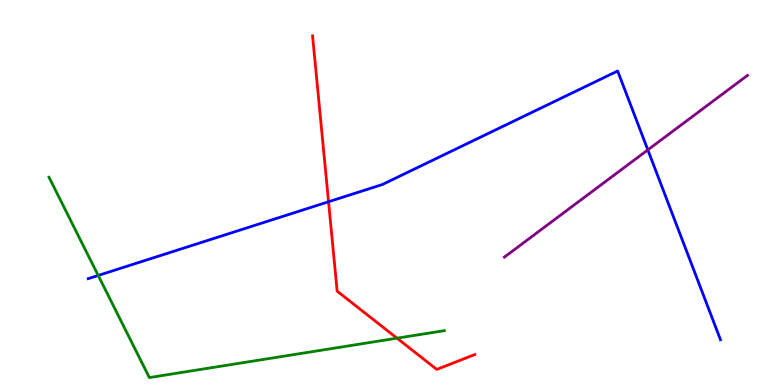[{'lines': ['blue', 'red'], 'intersections': [{'x': 4.24, 'y': 4.76}]}, {'lines': ['green', 'red'], 'intersections': [{'x': 5.12, 'y': 1.22}]}, {'lines': ['purple', 'red'], 'intersections': []}, {'lines': ['blue', 'green'], 'intersections': [{'x': 1.27, 'y': 2.85}]}, {'lines': ['blue', 'purple'], 'intersections': [{'x': 8.36, 'y': 6.11}]}, {'lines': ['green', 'purple'], 'intersections': []}]